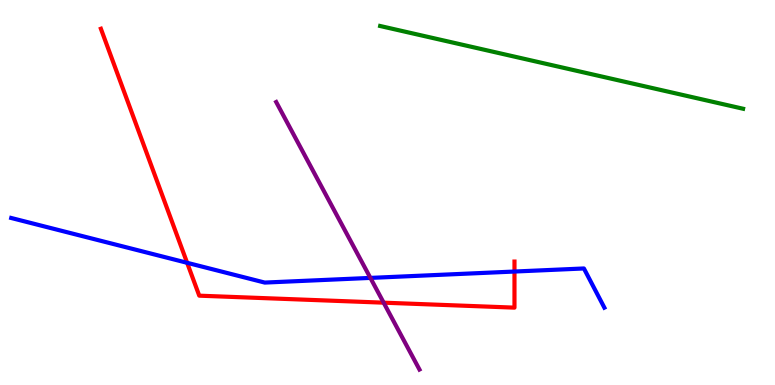[{'lines': ['blue', 'red'], 'intersections': [{'x': 2.41, 'y': 3.17}, {'x': 6.64, 'y': 2.95}]}, {'lines': ['green', 'red'], 'intersections': []}, {'lines': ['purple', 'red'], 'intersections': [{'x': 4.95, 'y': 2.14}]}, {'lines': ['blue', 'green'], 'intersections': []}, {'lines': ['blue', 'purple'], 'intersections': [{'x': 4.78, 'y': 2.78}]}, {'lines': ['green', 'purple'], 'intersections': []}]